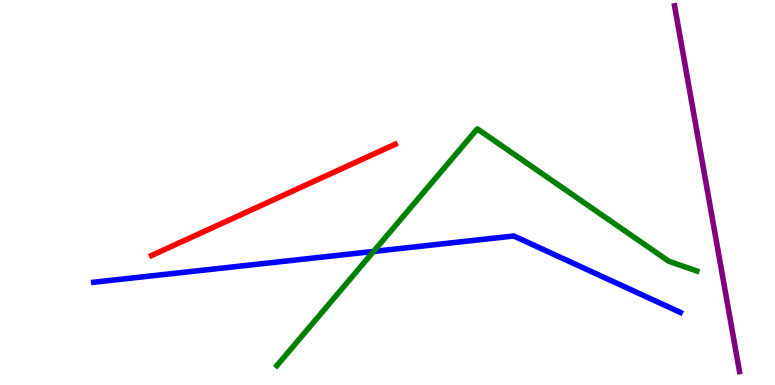[{'lines': ['blue', 'red'], 'intersections': []}, {'lines': ['green', 'red'], 'intersections': []}, {'lines': ['purple', 'red'], 'intersections': []}, {'lines': ['blue', 'green'], 'intersections': [{'x': 4.82, 'y': 3.47}]}, {'lines': ['blue', 'purple'], 'intersections': []}, {'lines': ['green', 'purple'], 'intersections': []}]